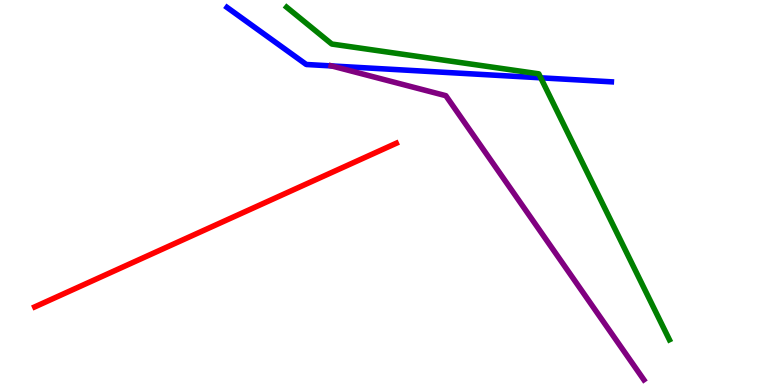[{'lines': ['blue', 'red'], 'intersections': []}, {'lines': ['green', 'red'], 'intersections': []}, {'lines': ['purple', 'red'], 'intersections': []}, {'lines': ['blue', 'green'], 'intersections': [{'x': 6.98, 'y': 7.98}]}, {'lines': ['blue', 'purple'], 'intersections': [{'x': 4.28, 'y': 8.29}]}, {'lines': ['green', 'purple'], 'intersections': []}]